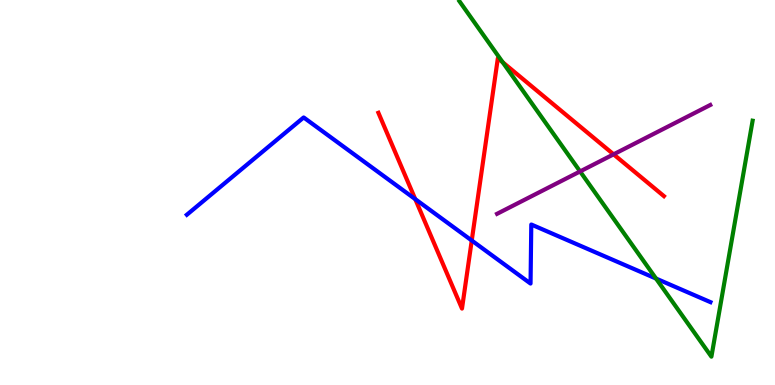[{'lines': ['blue', 'red'], 'intersections': [{'x': 5.36, 'y': 4.83}, {'x': 6.09, 'y': 3.75}]}, {'lines': ['green', 'red'], 'intersections': [{'x': 6.49, 'y': 8.38}]}, {'lines': ['purple', 'red'], 'intersections': [{'x': 7.92, 'y': 5.99}]}, {'lines': ['blue', 'green'], 'intersections': [{'x': 8.46, 'y': 2.76}]}, {'lines': ['blue', 'purple'], 'intersections': []}, {'lines': ['green', 'purple'], 'intersections': [{'x': 7.49, 'y': 5.55}]}]